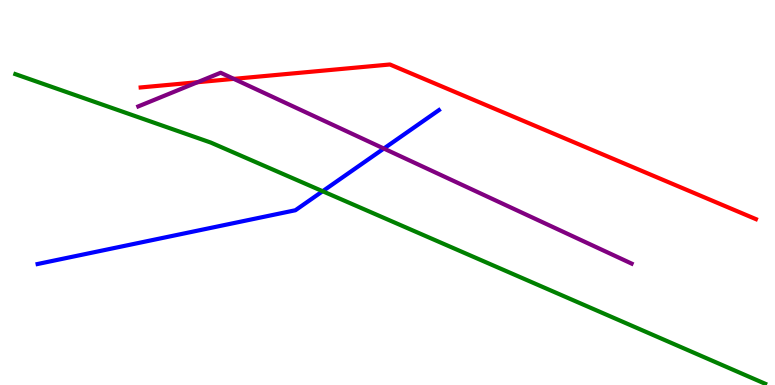[{'lines': ['blue', 'red'], 'intersections': []}, {'lines': ['green', 'red'], 'intersections': []}, {'lines': ['purple', 'red'], 'intersections': [{'x': 2.55, 'y': 7.86}, {'x': 3.02, 'y': 7.95}]}, {'lines': ['blue', 'green'], 'intersections': [{'x': 4.16, 'y': 5.03}]}, {'lines': ['blue', 'purple'], 'intersections': [{'x': 4.95, 'y': 6.14}]}, {'lines': ['green', 'purple'], 'intersections': []}]